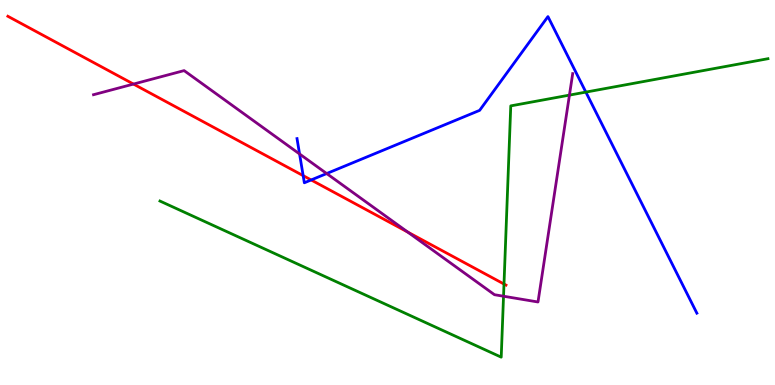[{'lines': ['blue', 'red'], 'intersections': [{'x': 3.91, 'y': 5.44}, {'x': 4.01, 'y': 5.33}]}, {'lines': ['green', 'red'], 'intersections': [{'x': 6.5, 'y': 2.62}]}, {'lines': ['purple', 'red'], 'intersections': [{'x': 1.72, 'y': 7.82}, {'x': 5.26, 'y': 3.97}]}, {'lines': ['blue', 'green'], 'intersections': [{'x': 7.56, 'y': 7.61}]}, {'lines': ['blue', 'purple'], 'intersections': [{'x': 3.87, 'y': 6.0}, {'x': 4.22, 'y': 5.49}]}, {'lines': ['green', 'purple'], 'intersections': [{'x': 6.5, 'y': 2.31}, {'x': 7.35, 'y': 7.53}]}]